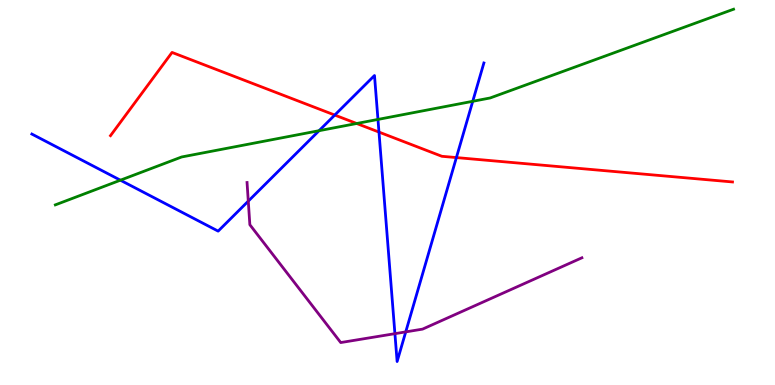[{'lines': ['blue', 'red'], 'intersections': [{'x': 4.32, 'y': 7.01}, {'x': 4.89, 'y': 6.57}, {'x': 5.89, 'y': 5.91}]}, {'lines': ['green', 'red'], 'intersections': [{'x': 4.6, 'y': 6.79}]}, {'lines': ['purple', 'red'], 'intersections': []}, {'lines': ['blue', 'green'], 'intersections': [{'x': 1.55, 'y': 5.32}, {'x': 4.12, 'y': 6.61}, {'x': 4.88, 'y': 6.9}, {'x': 6.1, 'y': 7.37}]}, {'lines': ['blue', 'purple'], 'intersections': [{'x': 3.2, 'y': 4.78}, {'x': 5.1, 'y': 1.33}, {'x': 5.24, 'y': 1.38}]}, {'lines': ['green', 'purple'], 'intersections': []}]